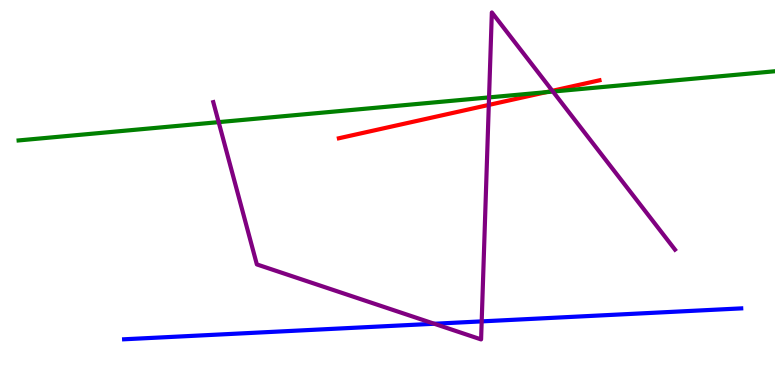[{'lines': ['blue', 'red'], 'intersections': []}, {'lines': ['green', 'red'], 'intersections': [{'x': 7.05, 'y': 7.61}]}, {'lines': ['purple', 'red'], 'intersections': [{'x': 6.31, 'y': 7.27}, {'x': 7.13, 'y': 7.64}]}, {'lines': ['blue', 'green'], 'intersections': []}, {'lines': ['blue', 'purple'], 'intersections': [{'x': 5.6, 'y': 1.59}, {'x': 6.22, 'y': 1.65}]}, {'lines': ['green', 'purple'], 'intersections': [{'x': 2.82, 'y': 6.83}, {'x': 6.31, 'y': 7.47}, {'x': 7.13, 'y': 7.62}]}]